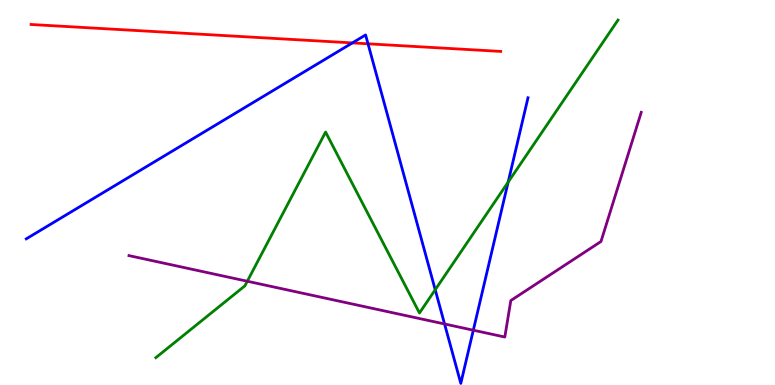[{'lines': ['blue', 'red'], 'intersections': [{'x': 4.55, 'y': 8.89}, {'x': 4.75, 'y': 8.86}]}, {'lines': ['green', 'red'], 'intersections': []}, {'lines': ['purple', 'red'], 'intersections': []}, {'lines': ['blue', 'green'], 'intersections': [{'x': 5.62, 'y': 2.47}, {'x': 6.56, 'y': 5.27}]}, {'lines': ['blue', 'purple'], 'intersections': [{'x': 5.74, 'y': 1.58}, {'x': 6.11, 'y': 1.42}]}, {'lines': ['green', 'purple'], 'intersections': [{'x': 3.19, 'y': 2.69}]}]